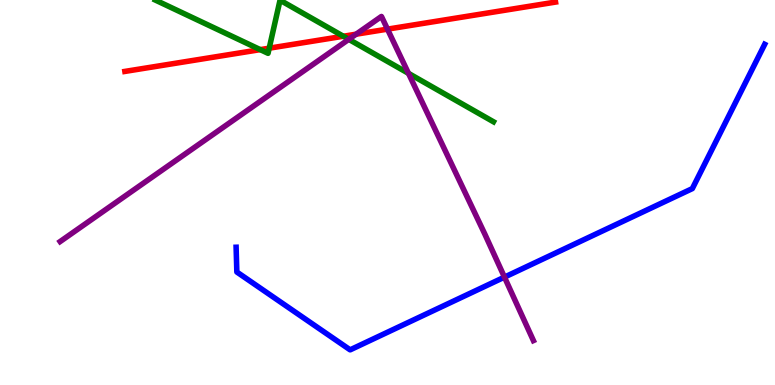[{'lines': ['blue', 'red'], 'intersections': []}, {'lines': ['green', 'red'], 'intersections': [{'x': 3.36, 'y': 8.71}, {'x': 3.47, 'y': 8.75}, {'x': 4.43, 'y': 9.06}]}, {'lines': ['purple', 'red'], 'intersections': [{'x': 4.6, 'y': 9.11}, {'x': 5.0, 'y': 9.24}]}, {'lines': ['blue', 'green'], 'intersections': []}, {'lines': ['blue', 'purple'], 'intersections': [{'x': 6.51, 'y': 2.8}]}, {'lines': ['green', 'purple'], 'intersections': [{'x': 4.5, 'y': 8.98}, {'x': 5.27, 'y': 8.09}]}]